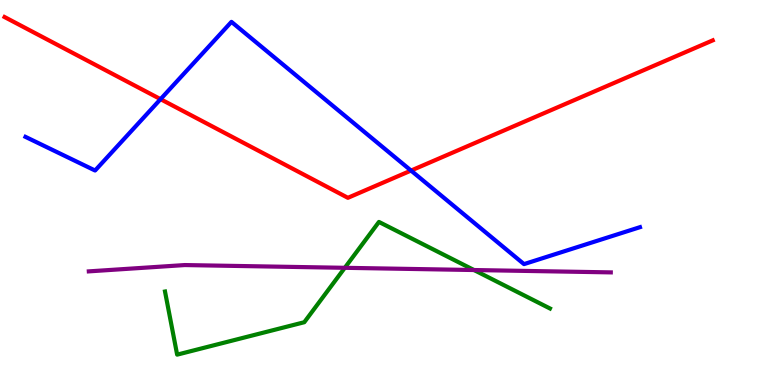[{'lines': ['blue', 'red'], 'intersections': [{'x': 2.07, 'y': 7.42}, {'x': 5.3, 'y': 5.57}]}, {'lines': ['green', 'red'], 'intersections': []}, {'lines': ['purple', 'red'], 'intersections': []}, {'lines': ['blue', 'green'], 'intersections': []}, {'lines': ['blue', 'purple'], 'intersections': []}, {'lines': ['green', 'purple'], 'intersections': [{'x': 4.45, 'y': 3.04}, {'x': 6.12, 'y': 2.99}]}]